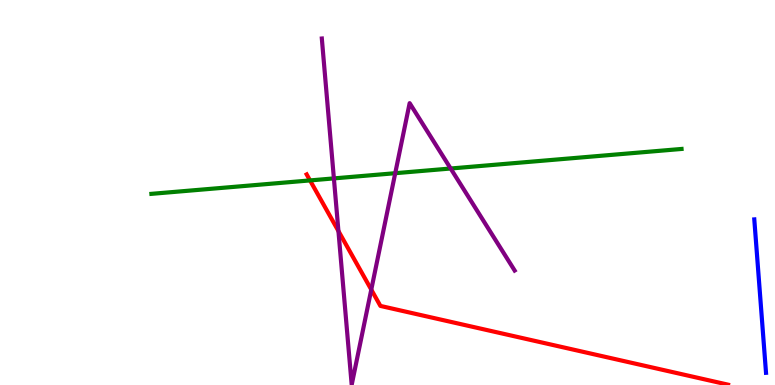[{'lines': ['blue', 'red'], 'intersections': []}, {'lines': ['green', 'red'], 'intersections': [{'x': 4.0, 'y': 5.31}]}, {'lines': ['purple', 'red'], 'intersections': [{'x': 4.37, 'y': 4.0}, {'x': 4.79, 'y': 2.48}]}, {'lines': ['blue', 'green'], 'intersections': []}, {'lines': ['blue', 'purple'], 'intersections': []}, {'lines': ['green', 'purple'], 'intersections': [{'x': 4.31, 'y': 5.37}, {'x': 5.1, 'y': 5.5}, {'x': 5.81, 'y': 5.62}]}]